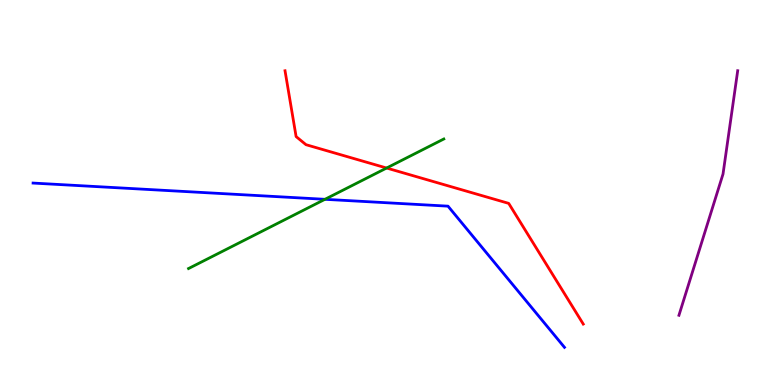[{'lines': ['blue', 'red'], 'intersections': []}, {'lines': ['green', 'red'], 'intersections': [{'x': 4.99, 'y': 5.64}]}, {'lines': ['purple', 'red'], 'intersections': []}, {'lines': ['blue', 'green'], 'intersections': [{'x': 4.19, 'y': 4.82}]}, {'lines': ['blue', 'purple'], 'intersections': []}, {'lines': ['green', 'purple'], 'intersections': []}]